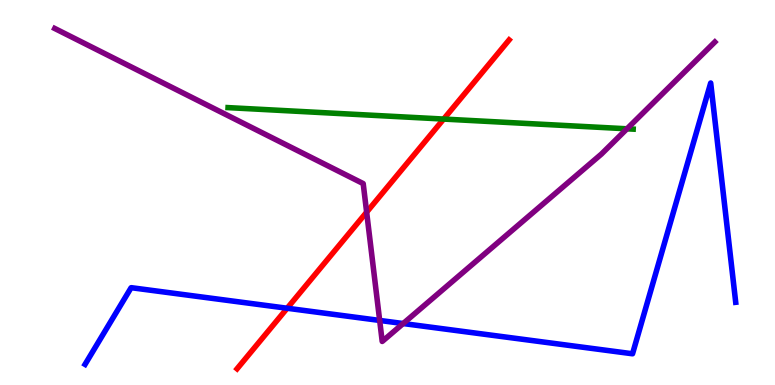[{'lines': ['blue', 'red'], 'intersections': [{'x': 3.71, 'y': 1.99}]}, {'lines': ['green', 'red'], 'intersections': [{'x': 5.72, 'y': 6.91}]}, {'lines': ['purple', 'red'], 'intersections': [{'x': 4.73, 'y': 4.49}]}, {'lines': ['blue', 'green'], 'intersections': []}, {'lines': ['blue', 'purple'], 'intersections': [{'x': 4.9, 'y': 1.68}, {'x': 5.2, 'y': 1.6}]}, {'lines': ['green', 'purple'], 'intersections': [{'x': 8.09, 'y': 6.65}]}]